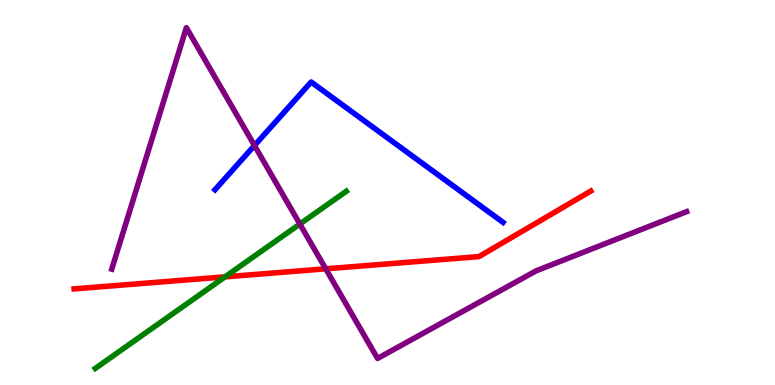[{'lines': ['blue', 'red'], 'intersections': []}, {'lines': ['green', 'red'], 'intersections': [{'x': 2.9, 'y': 2.81}]}, {'lines': ['purple', 'red'], 'intersections': [{'x': 4.2, 'y': 3.02}]}, {'lines': ['blue', 'green'], 'intersections': []}, {'lines': ['blue', 'purple'], 'intersections': [{'x': 3.28, 'y': 6.22}]}, {'lines': ['green', 'purple'], 'intersections': [{'x': 3.87, 'y': 4.18}]}]